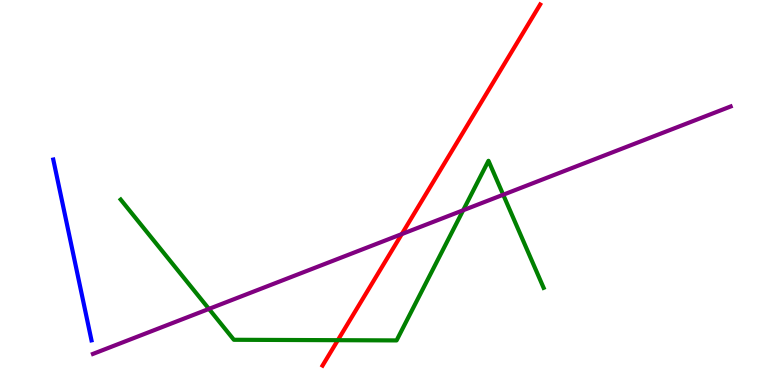[{'lines': ['blue', 'red'], 'intersections': []}, {'lines': ['green', 'red'], 'intersections': [{'x': 4.36, 'y': 1.16}]}, {'lines': ['purple', 'red'], 'intersections': [{'x': 5.18, 'y': 3.92}]}, {'lines': ['blue', 'green'], 'intersections': []}, {'lines': ['blue', 'purple'], 'intersections': []}, {'lines': ['green', 'purple'], 'intersections': [{'x': 2.7, 'y': 1.98}, {'x': 5.98, 'y': 4.54}, {'x': 6.49, 'y': 4.94}]}]